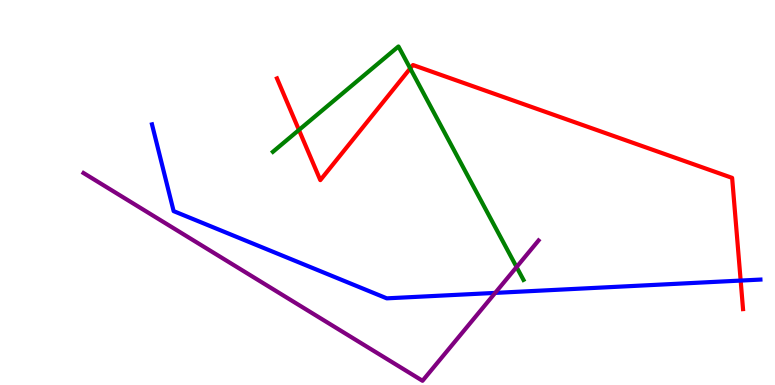[{'lines': ['blue', 'red'], 'intersections': [{'x': 9.56, 'y': 2.71}]}, {'lines': ['green', 'red'], 'intersections': [{'x': 3.86, 'y': 6.62}, {'x': 5.29, 'y': 8.22}]}, {'lines': ['purple', 'red'], 'intersections': []}, {'lines': ['blue', 'green'], 'intersections': []}, {'lines': ['blue', 'purple'], 'intersections': [{'x': 6.39, 'y': 2.39}]}, {'lines': ['green', 'purple'], 'intersections': [{'x': 6.67, 'y': 3.06}]}]